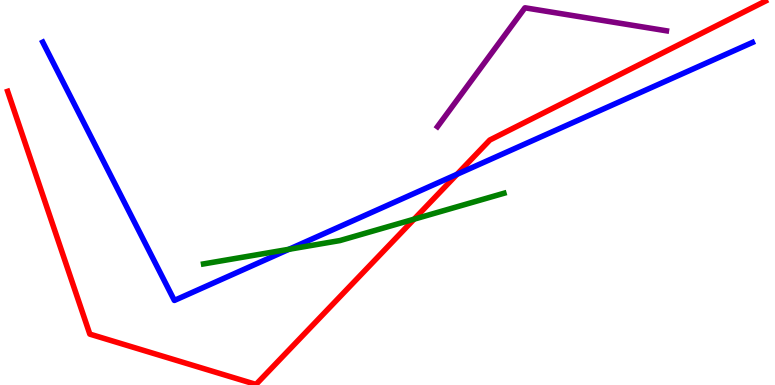[{'lines': ['blue', 'red'], 'intersections': [{'x': 5.9, 'y': 5.47}]}, {'lines': ['green', 'red'], 'intersections': [{'x': 5.34, 'y': 4.31}]}, {'lines': ['purple', 'red'], 'intersections': []}, {'lines': ['blue', 'green'], 'intersections': [{'x': 3.73, 'y': 3.52}]}, {'lines': ['blue', 'purple'], 'intersections': []}, {'lines': ['green', 'purple'], 'intersections': []}]